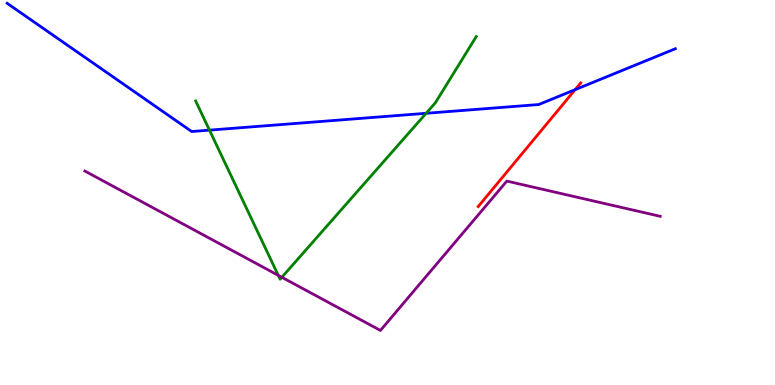[{'lines': ['blue', 'red'], 'intersections': [{'x': 7.42, 'y': 7.67}]}, {'lines': ['green', 'red'], 'intersections': []}, {'lines': ['purple', 'red'], 'intersections': []}, {'lines': ['blue', 'green'], 'intersections': [{'x': 2.7, 'y': 6.62}, {'x': 5.5, 'y': 7.06}]}, {'lines': ['blue', 'purple'], 'intersections': []}, {'lines': ['green', 'purple'], 'intersections': [{'x': 3.59, 'y': 2.85}, {'x': 3.64, 'y': 2.8}]}]